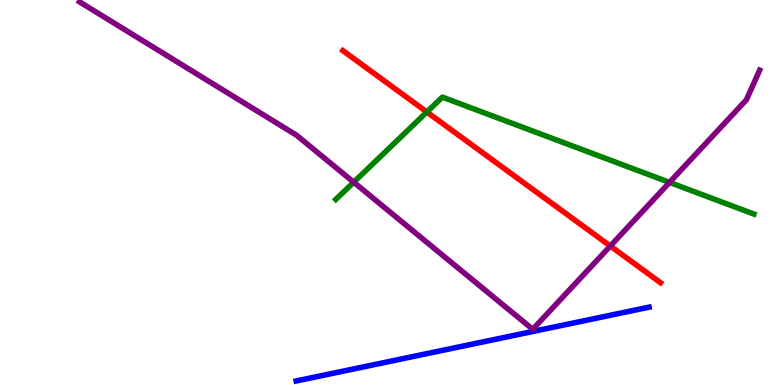[{'lines': ['blue', 'red'], 'intersections': []}, {'lines': ['green', 'red'], 'intersections': [{'x': 5.51, 'y': 7.09}]}, {'lines': ['purple', 'red'], 'intersections': [{'x': 7.87, 'y': 3.61}]}, {'lines': ['blue', 'green'], 'intersections': []}, {'lines': ['blue', 'purple'], 'intersections': []}, {'lines': ['green', 'purple'], 'intersections': [{'x': 4.56, 'y': 5.27}, {'x': 8.64, 'y': 5.26}]}]